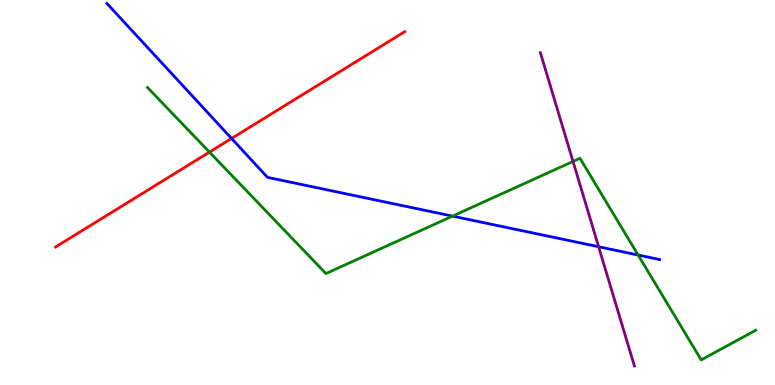[{'lines': ['blue', 'red'], 'intersections': [{'x': 2.99, 'y': 6.4}]}, {'lines': ['green', 'red'], 'intersections': [{'x': 2.7, 'y': 6.05}]}, {'lines': ['purple', 'red'], 'intersections': []}, {'lines': ['blue', 'green'], 'intersections': [{'x': 5.84, 'y': 4.39}, {'x': 8.23, 'y': 3.38}]}, {'lines': ['blue', 'purple'], 'intersections': [{'x': 7.72, 'y': 3.59}]}, {'lines': ['green', 'purple'], 'intersections': [{'x': 7.39, 'y': 5.81}]}]